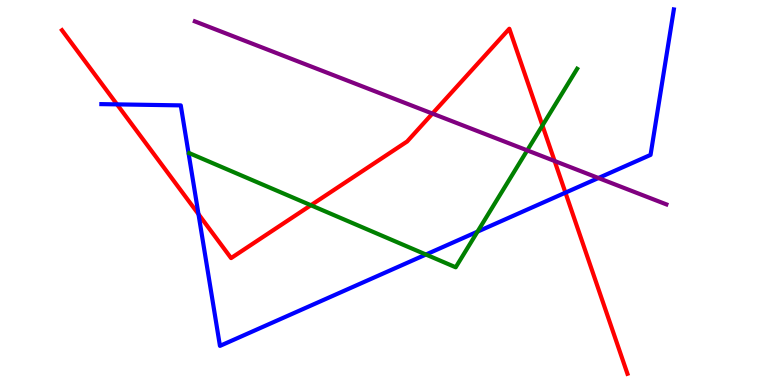[{'lines': ['blue', 'red'], 'intersections': [{'x': 1.51, 'y': 7.29}, {'x': 2.56, 'y': 4.44}, {'x': 7.3, 'y': 5.0}]}, {'lines': ['green', 'red'], 'intersections': [{'x': 4.01, 'y': 4.67}, {'x': 7.0, 'y': 6.74}]}, {'lines': ['purple', 'red'], 'intersections': [{'x': 5.58, 'y': 7.05}, {'x': 7.16, 'y': 5.82}]}, {'lines': ['blue', 'green'], 'intersections': [{'x': 5.5, 'y': 3.39}, {'x': 6.16, 'y': 3.98}]}, {'lines': ['blue', 'purple'], 'intersections': [{'x': 7.72, 'y': 5.38}]}, {'lines': ['green', 'purple'], 'intersections': [{'x': 6.8, 'y': 6.09}]}]